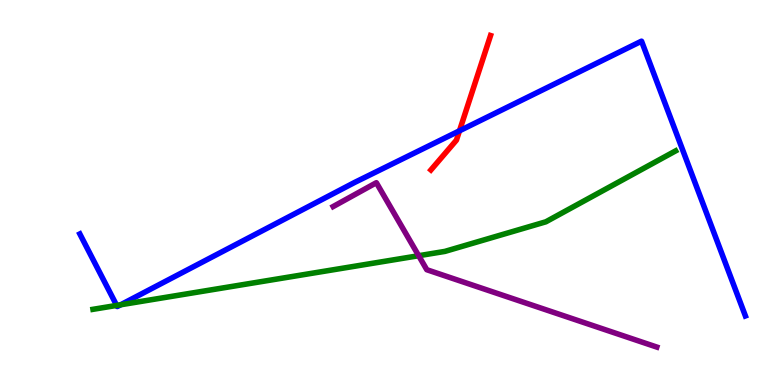[{'lines': ['blue', 'red'], 'intersections': [{'x': 5.93, 'y': 6.6}]}, {'lines': ['green', 'red'], 'intersections': []}, {'lines': ['purple', 'red'], 'intersections': []}, {'lines': ['blue', 'green'], 'intersections': [{'x': 1.51, 'y': 2.07}, {'x': 1.56, 'y': 2.08}]}, {'lines': ['blue', 'purple'], 'intersections': []}, {'lines': ['green', 'purple'], 'intersections': [{'x': 5.4, 'y': 3.36}]}]